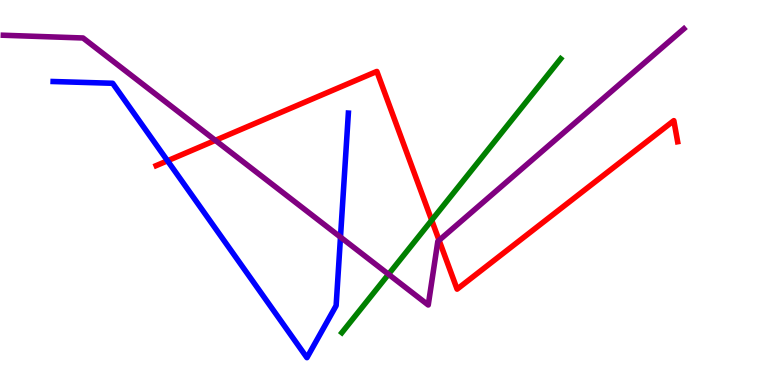[{'lines': ['blue', 'red'], 'intersections': [{'x': 2.16, 'y': 5.82}]}, {'lines': ['green', 'red'], 'intersections': [{'x': 5.57, 'y': 4.28}]}, {'lines': ['purple', 'red'], 'intersections': [{'x': 2.78, 'y': 6.35}, {'x': 5.67, 'y': 3.76}]}, {'lines': ['blue', 'green'], 'intersections': []}, {'lines': ['blue', 'purple'], 'intersections': [{'x': 4.39, 'y': 3.84}]}, {'lines': ['green', 'purple'], 'intersections': [{'x': 5.01, 'y': 2.88}]}]